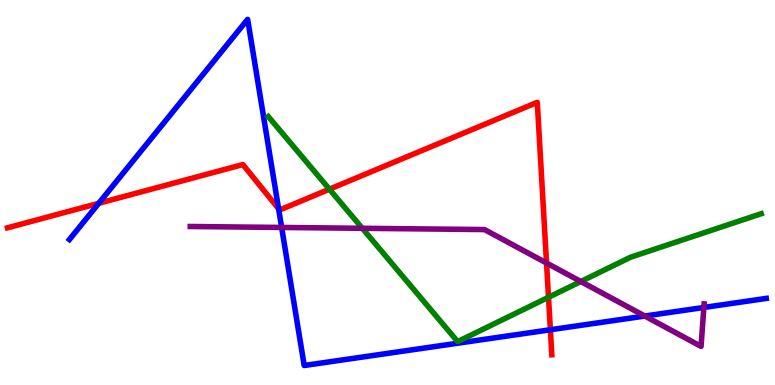[{'lines': ['blue', 'red'], 'intersections': [{'x': 1.27, 'y': 4.72}, {'x': 3.59, 'y': 4.58}, {'x': 7.1, 'y': 1.43}]}, {'lines': ['green', 'red'], 'intersections': [{'x': 4.25, 'y': 5.09}, {'x': 7.08, 'y': 2.28}]}, {'lines': ['purple', 'red'], 'intersections': [{'x': 7.05, 'y': 3.17}]}, {'lines': ['blue', 'green'], 'intersections': []}, {'lines': ['blue', 'purple'], 'intersections': [{'x': 3.63, 'y': 4.09}, {'x': 8.32, 'y': 1.79}, {'x': 9.08, 'y': 2.01}]}, {'lines': ['green', 'purple'], 'intersections': [{'x': 4.68, 'y': 4.07}, {'x': 7.49, 'y': 2.69}]}]